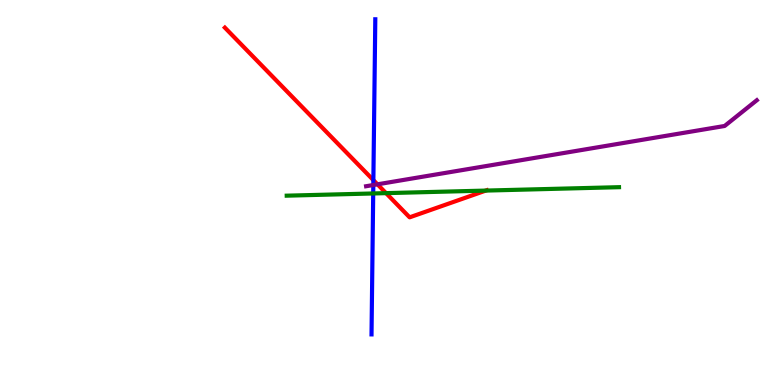[{'lines': ['blue', 'red'], 'intersections': [{'x': 4.82, 'y': 5.32}]}, {'lines': ['green', 'red'], 'intersections': [{'x': 4.98, 'y': 4.98}, {'x': 6.27, 'y': 5.05}]}, {'lines': ['purple', 'red'], 'intersections': [{'x': 4.87, 'y': 5.21}]}, {'lines': ['blue', 'green'], 'intersections': [{'x': 4.82, 'y': 4.97}]}, {'lines': ['blue', 'purple'], 'intersections': [{'x': 4.82, 'y': 5.19}]}, {'lines': ['green', 'purple'], 'intersections': []}]